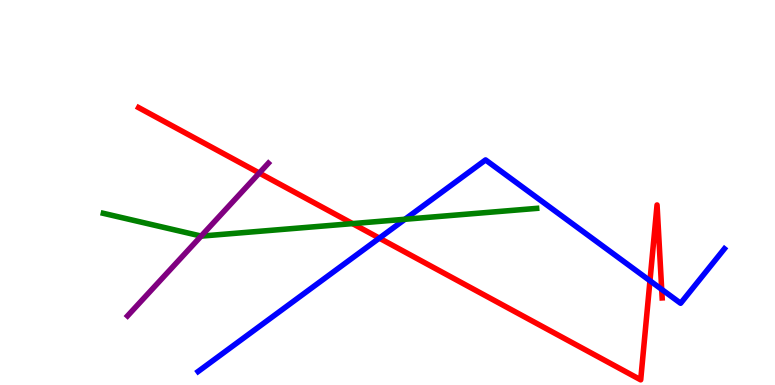[{'lines': ['blue', 'red'], 'intersections': [{'x': 4.89, 'y': 3.81}, {'x': 8.39, 'y': 2.71}, {'x': 8.54, 'y': 2.48}]}, {'lines': ['green', 'red'], 'intersections': [{'x': 4.55, 'y': 4.19}]}, {'lines': ['purple', 'red'], 'intersections': [{'x': 3.35, 'y': 5.51}]}, {'lines': ['blue', 'green'], 'intersections': [{'x': 5.23, 'y': 4.3}]}, {'lines': ['blue', 'purple'], 'intersections': []}, {'lines': ['green', 'purple'], 'intersections': [{'x': 2.6, 'y': 3.87}]}]